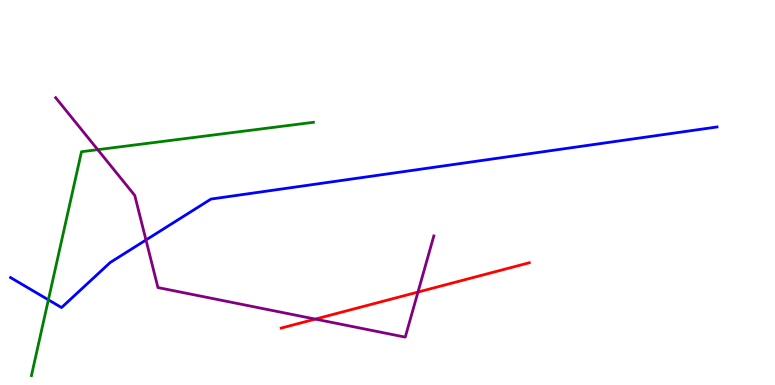[{'lines': ['blue', 'red'], 'intersections': []}, {'lines': ['green', 'red'], 'intersections': []}, {'lines': ['purple', 'red'], 'intersections': [{'x': 4.07, 'y': 1.71}, {'x': 5.39, 'y': 2.41}]}, {'lines': ['blue', 'green'], 'intersections': [{'x': 0.624, 'y': 2.21}]}, {'lines': ['blue', 'purple'], 'intersections': [{'x': 1.88, 'y': 3.77}]}, {'lines': ['green', 'purple'], 'intersections': [{'x': 1.26, 'y': 6.11}]}]